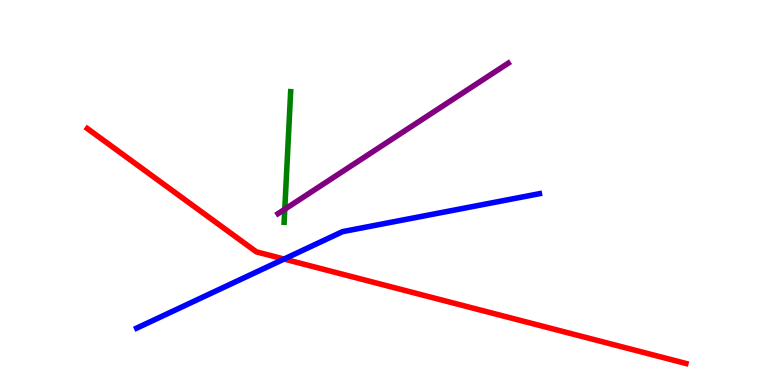[{'lines': ['blue', 'red'], 'intersections': [{'x': 3.67, 'y': 3.27}]}, {'lines': ['green', 'red'], 'intersections': []}, {'lines': ['purple', 'red'], 'intersections': []}, {'lines': ['blue', 'green'], 'intersections': []}, {'lines': ['blue', 'purple'], 'intersections': []}, {'lines': ['green', 'purple'], 'intersections': [{'x': 3.67, 'y': 4.56}]}]